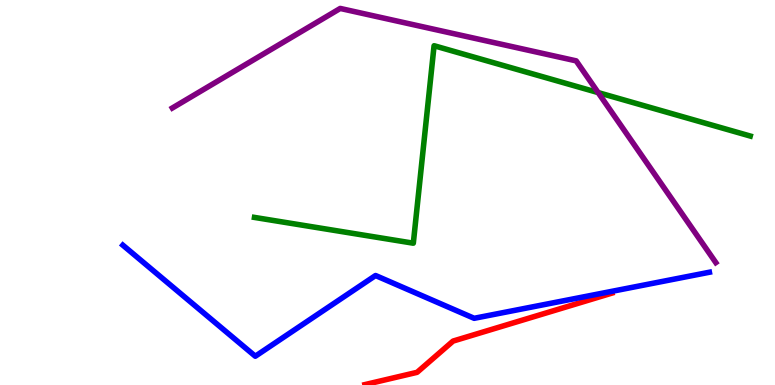[{'lines': ['blue', 'red'], 'intersections': []}, {'lines': ['green', 'red'], 'intersections': []}, {'lines': ['purple', 'red'], 'intersections': []}, {'lines': ['blue', 'green'], 'intersections': []}, {'lines': ['blue', 'purple'], 'intersections': []}, {'lines': ['green', 'purple'], 'intersections': [{'x': 7.72, 'y': 7.6}]}]